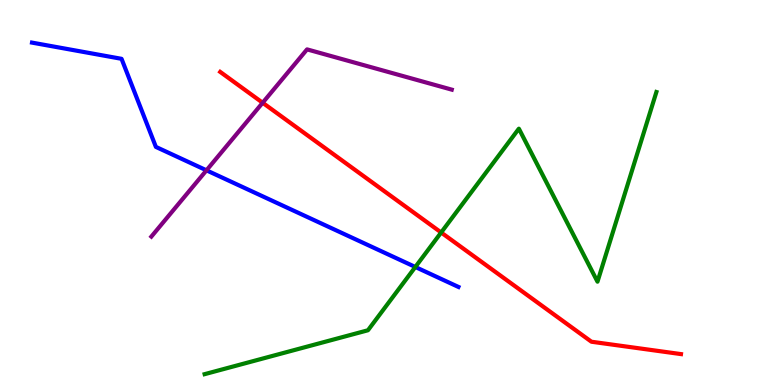[{'lines': ['blue', 'red'], 'intersections': []}, {'lines': ['green', 'red'], 'intersections': [{'x': 5.69, 'y': 3.96}]}, {'lines': ['purple', 'red'], 'intersections': [{'x': 3.39, 'y': 7.33}]}, {'lines': ['blue', 'green'], 'intersections': [{'x': 5.36, 'y': 3.07}]}, {'lines': ['blue', 'purple'], 'intersections': [{'x': 2.66, 'y': 5.58}]}, {'lines': ['green', 'purple'], 'intersections': []}]